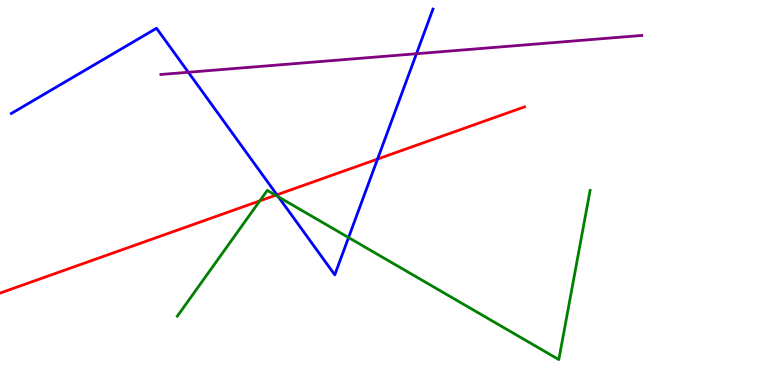[{'lines': ['blue', 'red'], 'intersections': [{'x': 3.57, 'y': 4.94}, {'x': 4.87, 'y': 5.87}]}, {'lines': ['green', 'red'], 'intersections': [{'x': 3.35, 'y': 4.78}, {'x': 3.56, 'y': 4.93}]}, {'lines': ['purple', 'red'], 'intersections': []}, {'lines': ['blue', 'green'], 'intersections': [{'x': 3.59, 'y': 4.89}, {'x': 4.5, 'y': 3.83}]}, {'lines': ['blue', 'purple'], 'intersections': [{'x': 2.43, 'y': 8.12}, {'x': 5.37, 'y': 8.6}]}, {'lines': ['green', 'purple'], 'intersections': []}]